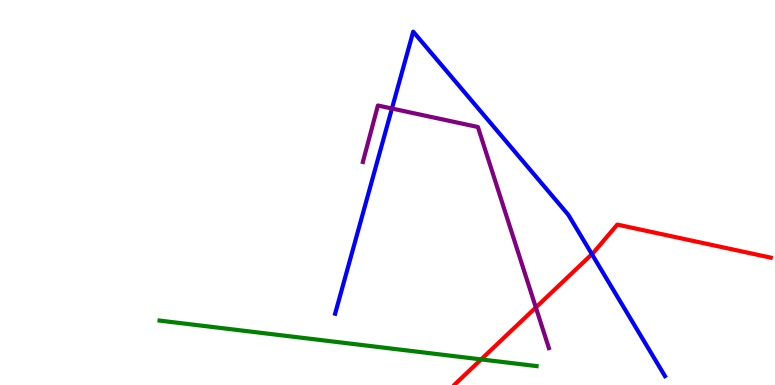[{'lines': ['blue', 'red'], 'intersections': [{'x': 7.64, 'y': 3.4}]}, {'lines': ['green', 'red'], 'intersections': [{'x': 6.21, 'y': 0.665}]}, {'lines': ['purple', 'red'], 'intersections': [{'x': 6.91, 'y': 2.01}]}, {'lines': ['blue', 'green'], 'intersections': []}, {'lines': ['blue', 'purple'], 'intersections': [{'x': 5.06, 'y': 7.18}]}, {'lines': ['green', 'purple'], 'intersections': []}]